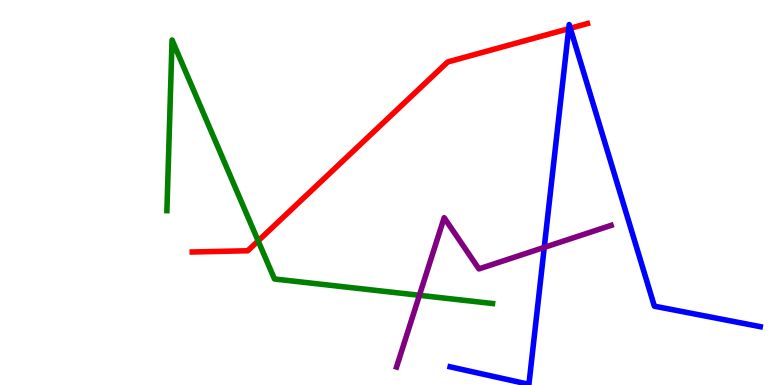[{'lines': ['blue', 'red'], 'intersections': [{'x': 7.34, 'y': 9.25}, {'x': 7.36, 'y': 9.27}]}, {'lines': ['green', 'red'], 'intersections': [{'x': 3.33, 'y': 3.74}]}, {'lines': ['purple', 'red'], 'intersections': []}, {'lines': ['blue', 'green'], 'intersections': []}, {'lines': ['blue', 'purple'], 'intersections': [{'x': 7.02, 'y': 3.57}]}, {'lines': ['green', 'purple'], 'intersections': [{'x': 5.41, 'y': 2.33}]}]